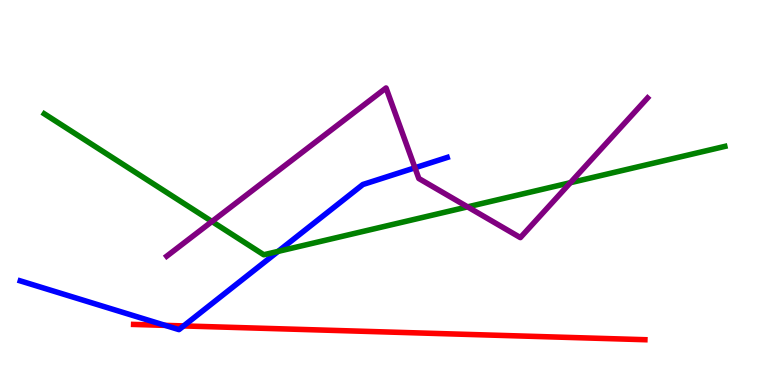[{'lines': ['blue', 'red'], 'intersections': [{'x': 2.13, 'y': 1.55}, {'x': 2.37, 'y': 1.53}]}, {'lines': ['green', 'red'], 'intersections': []}, {'lines': ['purple', 'red'], 'intersections': []}, {'lines': ['blue', 'green'], 'intersections': [{'x': 3.59, 'y': 3.47}]}, {'lines': ['blue', 'purple'], 'intersections': [{'x': 5.35, 'y': 5.64}]}, {'lines': ['green', 'purple'], 'intersections': [{'x': 2.73, 'y': 4.25}, {'x': 6.03, 'y': 4.63}, {'x': 7.36, 'y': 5.25}]}]